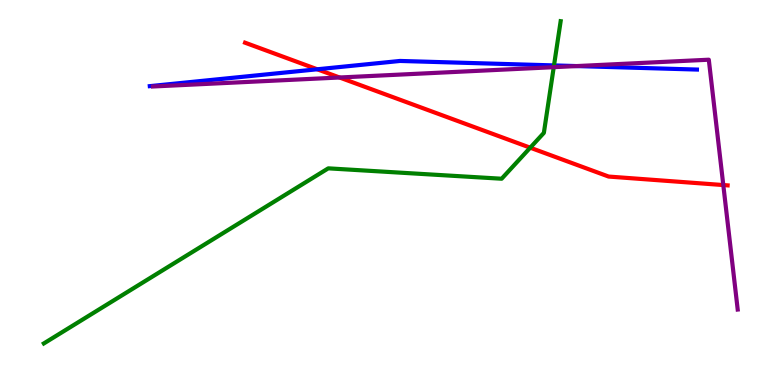[{'lines': ['blue', 'red'], 'intersections': [{'x': 4.09, 'y': 8.2}]}, {'lines': ['green', 'red'], 'intersections': [{'x': 6.84, 'y': 6.16}]}, {'lines': ['purple', 'red'], 'intersections': [{'x': 4.38, 'y': 7.99}, {'x': 9.33, 'y': 5.19}]}, {'lines': ['blue', 'green'], 'intersections': [{'x': 7.15, 'y': 8.3}]}, {'lines': ['blue', 'purple'], 'intersections': [{'x': 7.44, 'y': 8.28}]}, {'lines': ['green', 'purple'], 'intersections': [{'x': 7.15, 'y': 8.26}]}]